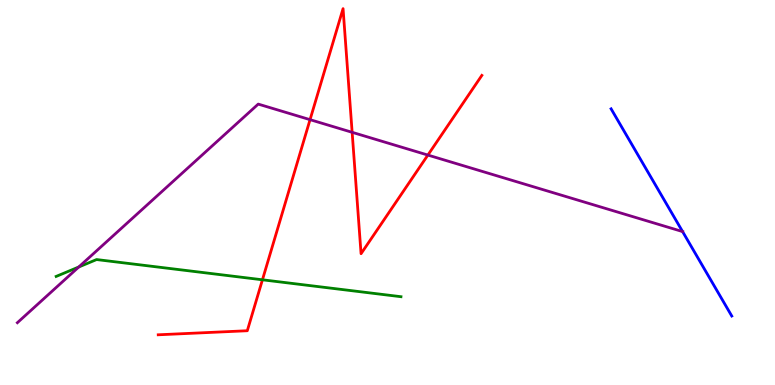[{'lines': ['blue', 'red'], 'intersections': []}, {'lines': ['green', 'red'], 'intersections': [{'x': 3.39, 'y': 2.73}]}, {'lines': ['purple', 'red'], 'intersections': [{'x': 4.0, 'y': 6.89}, {'x': 4.54, 'y': 6.56}, {'x': 5.52, 'y': 5.97}]}, {'lines': ['blue', 'green'], 'intersections': []}, {'lines': ['blue', 'purple'], 'intersections': [{'x': 8.81, 'y': 3.98}]}, {'lines': ['green', 'purple'], 'intersections': [{'x': 1.02, 'y': 3.07}]}]